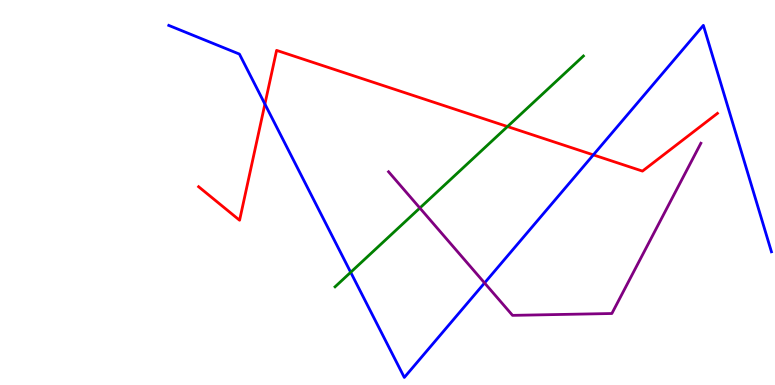[{'lines': ['blue', 'red'], 'intersections': [{'x': 3.42, 'y': 7.3}, {'x': 7.66, 'y': 5.98}]}, {'lines': ['green', 'red'], 'intersections': [{'x': 6.55, 'y': 6.71}]}, {'lines': ['purple', 'red'], 'intersections': []}, {'lines': ['blue', 'green'], 'intersections': [{'x': 4.53, 'y': 2.93}]}, {'lines': ['blue', 'purple'], 'intersections': [{'x': 6.25, 'y': 2.65}]}, {'lines': ['green', 'purple'], 'intersections': [{'x': 5.42, 'y': 4.6}]}]